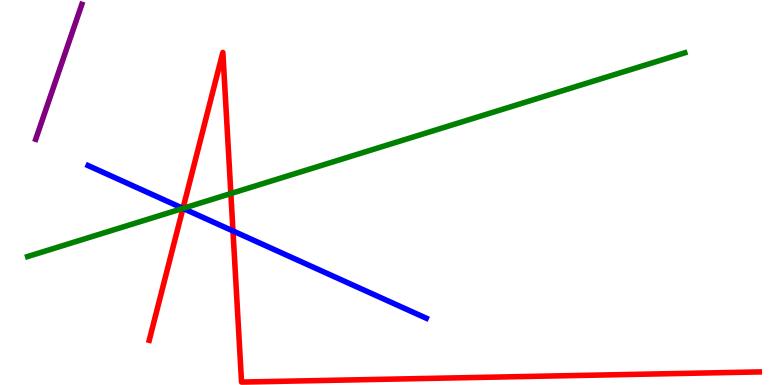[{'lines': ['blue', 'red'], 'intersections': [{'x': 2.36, 'y': 4.59}, {'x': 3.01, 'y': 4.0}]}, {'lines': ['green', 'red'], 'intersections': [{'x': 2.36, 'y': 4.59}, {'x': 2.98, 'y': 4.97}]}, {'lines': ['purple', 'red'], 'intersections': []}, {'lines': ['blue', 'green'], 'intersections': [{'x': 2.36, 'y': 4.59}]}, {'lines': ['blue', 'purple'], 'intersections': []}, {'lines': ['green', 'purple'], 'intersections': []}]